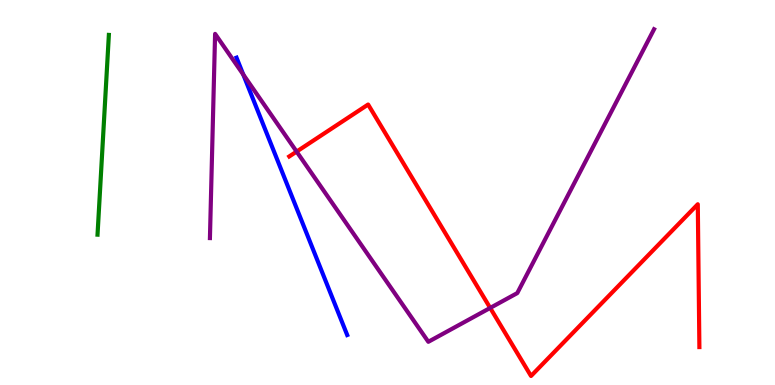[{'lines': ['blue', 'red'], 'intersections': []}, {'lines': ['green', 'red'], 'intersections': []}, {'lines': ['purple', 'red'], 'intersections': [{'x': 3.83, 'y': 6.06}, {'x': 6.32, 'y': 2.0}]}, {'lines': ['blue', 'green'], 'intersections': []}, {'lines': ['blue', 'purple'], 'intersections': [{'x': 3.14, 'y': 8.06}]}, {'lines': ['green', 'purple'], 'intersections': []}]